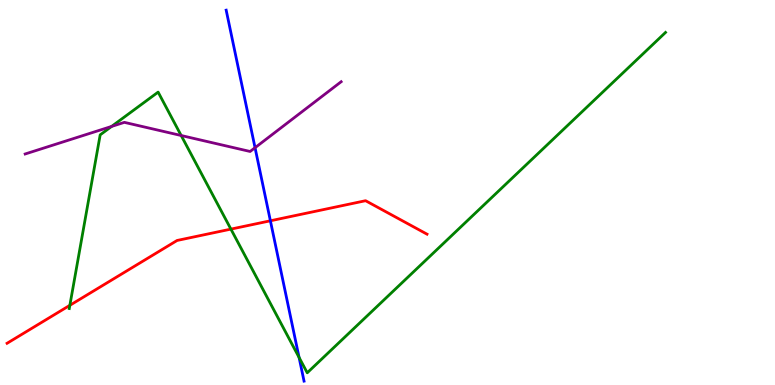[{'lines': ['blue', 'red'], 'intersections': [{'x': 3.49, 'y': 4.27}]}, {'lines': ['green', 'red'], 'intersections': [{'x': 0.901, 'y': 2.07}, {'x': 2.98, 'y': 4.05}]}, {'lines': ['purple', 'red'], 'intersections': []}, {'lines': ['blue', 'green'], 'intersections': [{'x': 3.86, 'y': 0.716}]}, {'lines': ['blue', 'purple'], 'intersections': [{'x': 3.29, 'y': 6.16}]}, {'lines': ['green', 'purple'], 'intersections': [{'x': 1.44, 'y': 6.72}, {'x': 2.34, 'y': 6.48}]}]